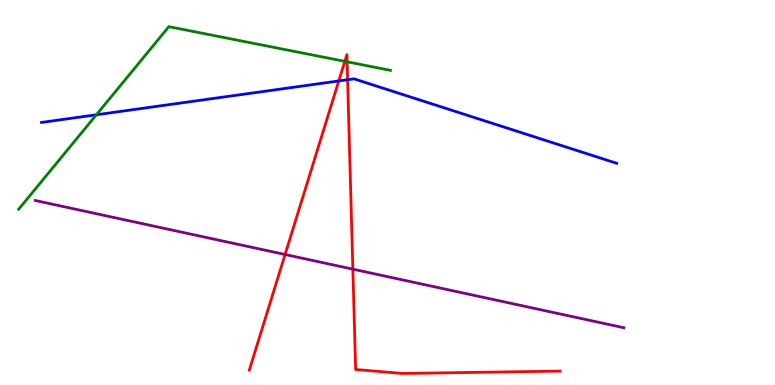[{'lines': ['blue', 'red'], 'intersections': [{'x': 4.37, 'y': 7.9}, {'x': 4.49, 'y': 7.93}]}, {'lines': ['green', 'red'], 'intersections': [{'x': 4.45, 'y': 8.41}, {'x': 4.48, 'y': 8.39}]}, {'lines': ['purple', 'red'], 'intersections': [{'x': 3.68, 'y': 3.39}, {'x': 4.55, 'y': 3.01}]}, {'lines': ['blue', 'green'], 'intersections': [{'x': 1.24, 'y': 7.02}]}, {'lines': ['blue', 'purple'], 'intersections': []}, {'lines': ['green', 'purple'], 'intersections': []}]